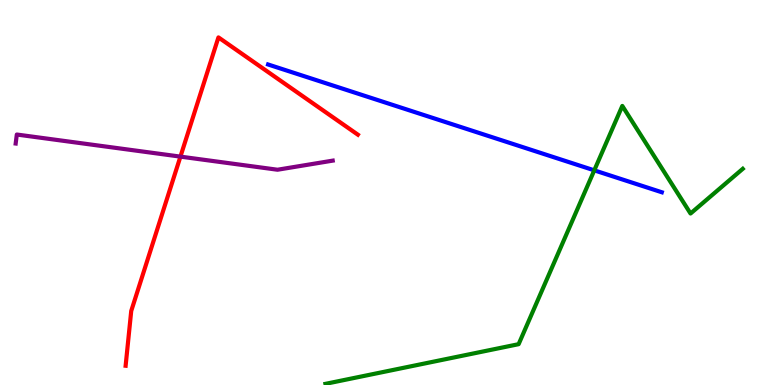[{'lines': ['blue', 'red'], 'intersections': []}, {'lines': ['green', 'red'], 'intersections': []}, {'lines': ['purple', 'red'], 'intersections': [{'x': 2.33, 'y': 5.93}]}, {'lines': ['blue', 'green'], 'intersections': [{'x': 7.67, 'y': 5.58}]}, {'lines': ['blue', 'purple'], 'intersections': []}, {'lines': ['green', 'purple'], 'intersections': []}]